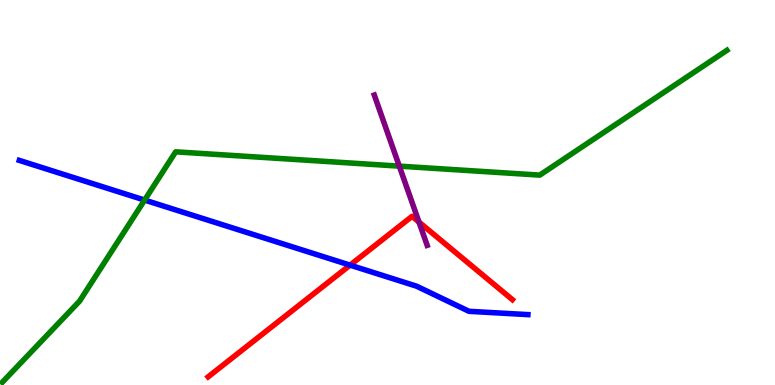[{'lines': ['blue', 'red'], 'intersections': [{'x': 4.52, 'y': 3.11}]}, {'lines': ['green', 'red'], 'intersections': []}, {'lines': ['purple', 'red'], 'intersections': [{'x': 5.41, 'y': 4.23}]}, {'lines': ['blue', 'green'], 'intersections': [{'x': 1.87, 'y': 4.8}]}, {'lines': ['blue', 'purple'], 'intersections': []}, {'lines': ['green', 'purple'], 'intersections': [{'x': 5.15, 'y': 5.68}]}]